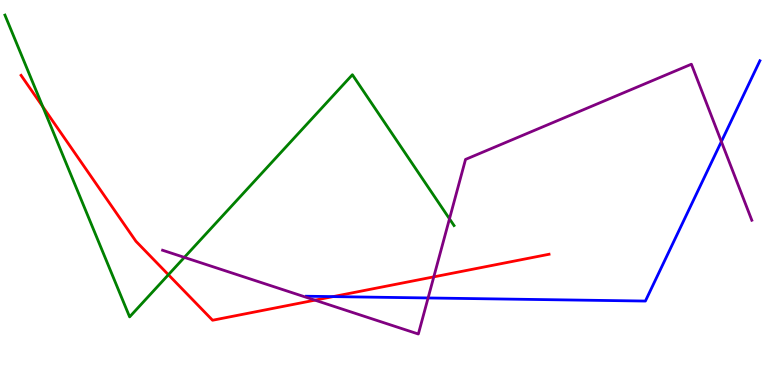[{'lines': ['blue', 'red'], 'intersections': [{'x': 4.3, 'y': 2.3}]}, {'lines': ['green', 'red'], 'intersections': [{'x': 0.552, 'y': 7.23}, {'x': 2.17, 'y': 2.86}]}, {'lines': ['purple', 'red'], 'intersections': [{'x': 4.06, 'y': 2.2}, {'x': 5.6, 'y': 2.81}]}, {'lines': ['blue', 'green'], 'intersections': []}, {'lines': ['blue', 'purple'], 'intersections': [{'x': 5.52, 'y': 2.26}, {'x': 9.31, 'y': 6.32}]}, {'lines': ['green', 'purple'], 'intersections': [{'x': 2.38, 'y': 3.31}, {'x': 5.8, 'y': 4.32}]}]